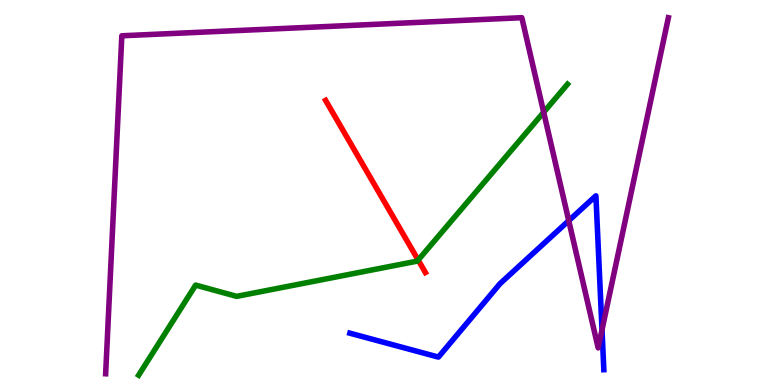[{'lines': ['blue', 'red'], 'intersections': []}, {'lines': ['green', 'red'], 'intersections': [{'x': 5.4, 'y': 3.25}]}, {'lines': ['purple', 'red'], 'intersections': []}, {'lines': ['blue', 'green'], 'intersections': []}, {'lines': ['blue', 'purple'], 'intersections': [{'x': 7.34, 'y': 4.27}, {'x': 7.77, 'y': 1.43}]}, {'lines': ['green', 'purple'], 'intersections': [{'x': 7.02, 'y': 7.08}]}]